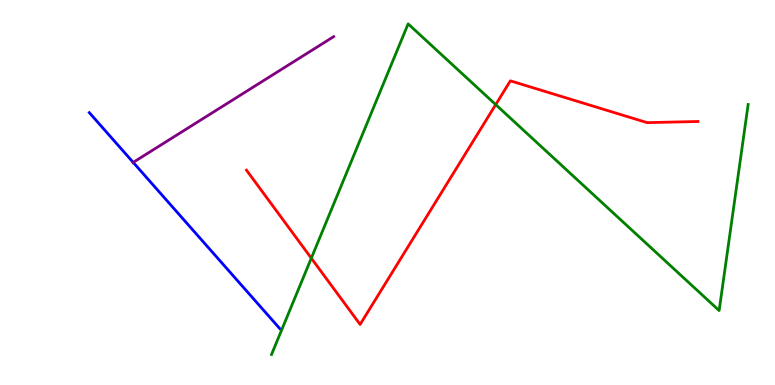[{'lines': ['blue', 'red'], 'intersections': []}, {'lines': ['green', 'red'], 'intersections': [{'x': 4.02, 'y': 3.29}, {'x': 6.4, 'y': 7.28}]}, {'lines': ['purple', 'red'], 'intersections': []}, {'lines': ['blue', 'green'], 'intersections': []}, {'lines': ['blue', 'purple'], 'intersections': [{'x': 1.72, 'y': 5.78}]}, {'lines': ['green', 'purple'], 'intersections': []}]